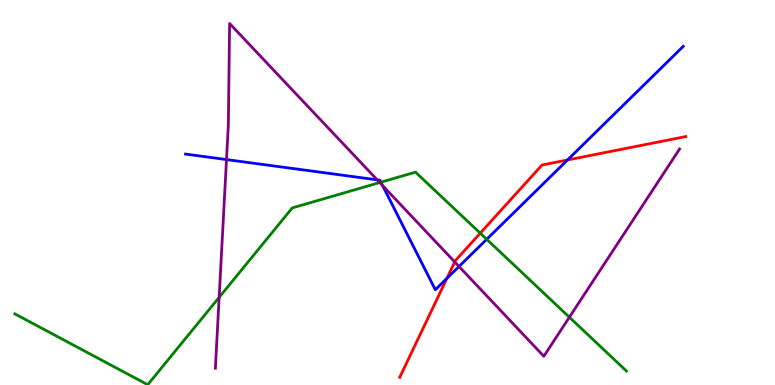[{'lines': ['blue', 'red'], 'intersections': [{'x': 5.77, 'y': 2.77}, {'x': 7.32, 'y': 5.84}]}, {'lines': ['green', 'red'], 'intersections': [{'x': 6.2, 'y': 3.94}]}, {'lines': ['purple', 'red'], 'intersections': [{'x': 5.87, 'y': 3.2}]}, {'lines': ['blue', 'green'], 'intersections': [{'x': 4.91, 'y': 5.27}, {'x': 6.28, 'y': 3.78}]}, {'lines': ['blue', 'purple'], 'intersections': [{'x': 2.92, 'y': 5.86}, {'x': 4.87, 'y': 5.33}, {'x': 4.94, 'y': 5.18}, {'x': 5.92, 'y': 3.08}]}, {'lines': ['green', 'purple'], 'intersections': [{'x': 2.83, 'y': 2.28}, {'x': 4.9, 'y': 5.26}, {'x': 7.35, 'y': 1.76}]}]